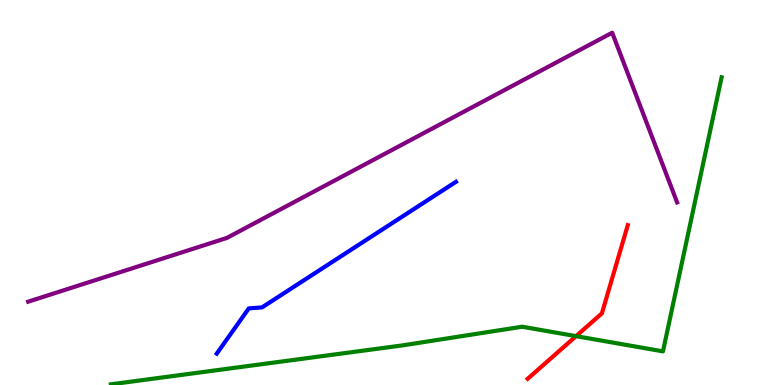[{'lines': ['blue', 'red'], 'intersections': []}, {'lines': ['green', 'red'], 'intersections': [{'x': 7.43, 'y': 1.27}]}, {'lines': ['purple', 'red'], 'intersections': []}, {'lines': ['blue', 'green'], 'intersections': []}, {'lines': ['blue', 'purple'], 'intersections': []}, {'lines': ['green', 'purple'], 'intersections': []}]